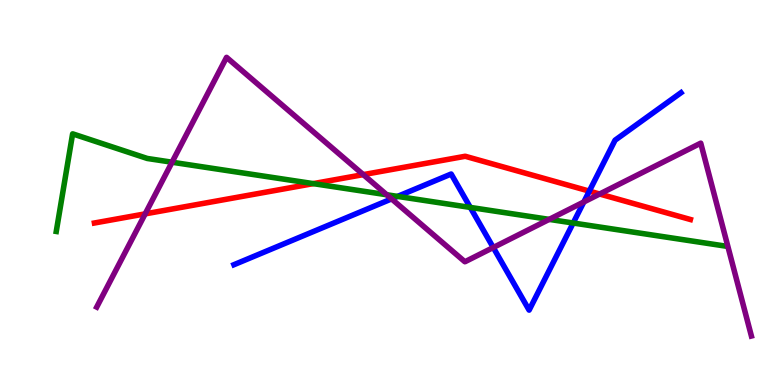[{'lines': ['blue', 'red'], 'intersections': [{'x': 7.6, 'y': 5.04}]}, {'lines': ['green', 'red'], 'intersections': [{'x': 4.04, 'y': 5.23}]}, {'lines': ['purple', 'red'], 'intersections': [{'x': 1.87, 'y': 4.44}, {'x': 4.69, 'y': 5.46}, {'x': 7.74, 'y': 4.96}]}, {'lines': ['blue', 'green'], 'intersections': [{'x': 5.13, 'y': 4.9}, {'x': 6.07, 'y': 4.61}, {'x': 7.4, 'y': 4.21}]}, {'lines': ['blue', 'purple'], 'intersections': [{'x': 5.05, 'y': 4.83}, {'x': 6.36, 'y': 3.57}, {'x': 7.53, 'y': 4.75}]}, {'lines': ['green', 'purple'], 'intersections': [{'x': 2.22, 'y': 5.79}, {'x': 4.99, 'y': 4.94}, {'x': 7.09, 'y': 4.3}]}]